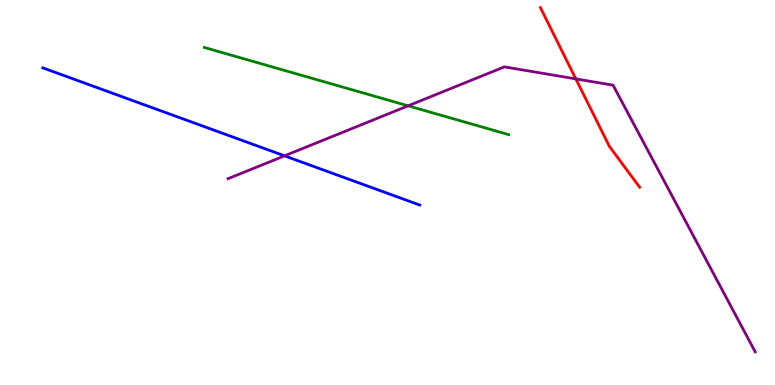[{'lines': ['blue', 'red'], 'intersections': []}, {'lines': ['green', 'red'], 'intersections': []}, {'lines': ['purple', 'red'], 'intersections': [{'x': 7.43, 'y': 7.95}]}, {'lines': ['blue', 'green'], 'intersections': []}, {'lines': ['blue', 'purple'], 'intersections': [{'x': 3.67, 'y': 5.95}]}, {'lines': ['green', 'purple'], 'intersections': [{'x': 5.27, 'y': 7.25}]}]